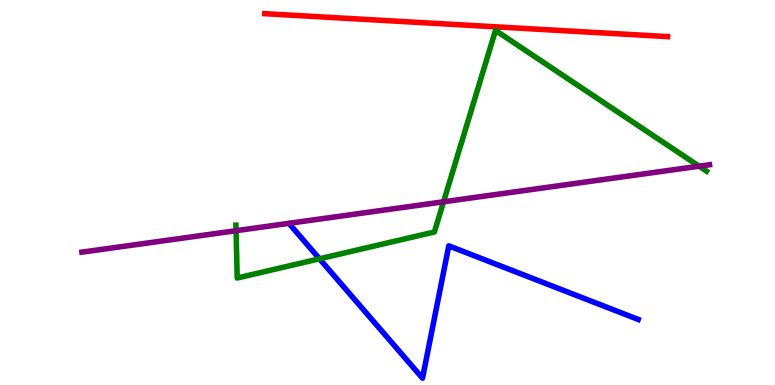[{'lines': ['blue', 'red'], 'intersections': []}, {'lines': ['green', 'red'], 'intersections': []}, {'lines': ['purple', 'red'], 'intersections': []}, {'lines': ['blue', 'green'], 'intersections': [{'x': 4.12, 'y': 3.28}]}, {'lines': ['blue', 'purple'], 'intersections': []}, {'lines': ['green', 'purple'], 'intersections': [{'x': 3.05, 'y': 4.01}, {'x': 5.72, 'y': 4.76}, {'x': 9.02, 'y': 5.68}]}]